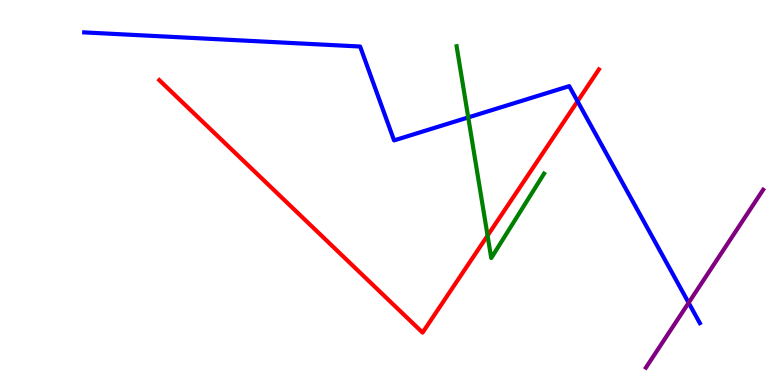[{'lines': ['blue', 'red'], 'intersections': [{'x': 7.45, 'y': 7.37}]}, {'lines': ['green', 'red'], 'intersections': [{'x': 6.29, 'y': 3.88}]}, {'lines': ['purple', 'red'], 'intersections': []}, {'lines': ['blue', 'green'], 'intersections': [{'x': 6.04, 'y': 6.95}]}, {'lines': ['blue', 'purple'], 'intersections': [{'x': 8.89, 'y': 2.14}]}, {'lines': ['green', 'purple'], 'intersections': []}]